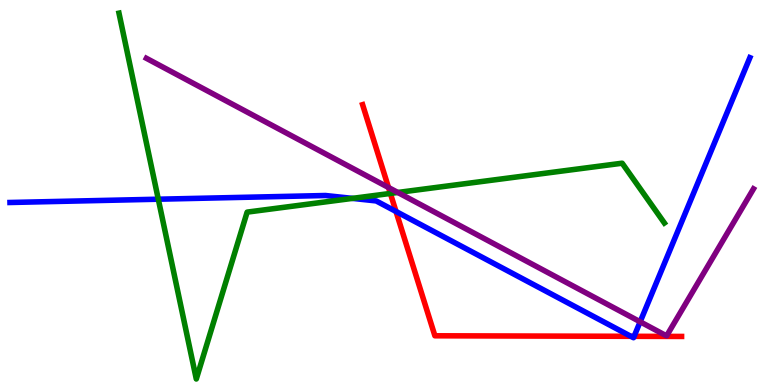[{'lines': ['blue', 'red'], 'intersections': [{'x': 5.11, 'y': 4.51}, {'x': 8.14, 'y': 1.26}, {'x': 8.18, 'y': 1.26}]}, {'lines': ['green', 'red'], 'intersections': [{'x': 5.04, 'y': 4.98}]}, {'lines': ['purple', 'red'], 'intersections': [{'x': 5.01, 'y': 5.13}]}, {'lines': ['blue', 'green'], 'intersections': [{'x': 2.04, 'y': 4.83}, {'x': 4.55, 'y': 4.85}]}, {'lines': ['blue', 'purple'], 'intersections': [{'x': 8.26, 'y': 1.64}]}, {'lines': ['green', 'purple'], 'intersections': [{'x': 5.13, 'y': 5.0}]}]